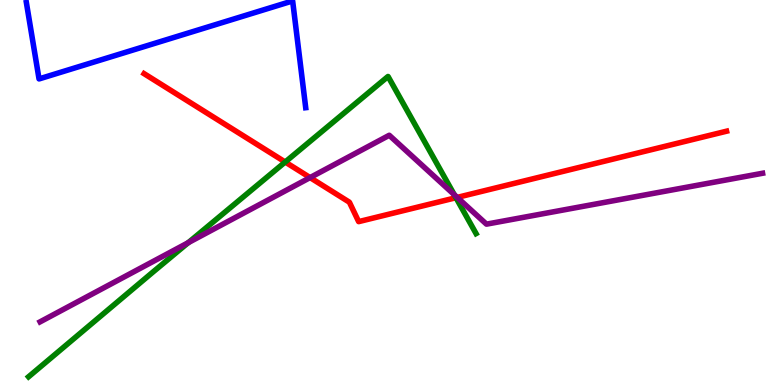[{'lines': ['blue', 'red'], 'intersections': []}, {'lines': ['green', 'red'], 'intersections': [{'x': 3.68, 'y': 5.79}, {'x': 5.88, 'y': 4.86}]}, {'lines': ['purple', 'red'], 'intersections': [{'x': 4.0, 'y': 5.39}, {'x': 5.9, 'y': 4.87}]}, {'lines': ['blue', 'green'], 'intersections': []}, {'lines': ['blue', 'purple'], 'intersections': []}, {'lines': ['green', 'purple'], 'intersections': [{'x': 2.43, 'y': 3.7}, {'x': 5.86, 'y': 4.94}]}]